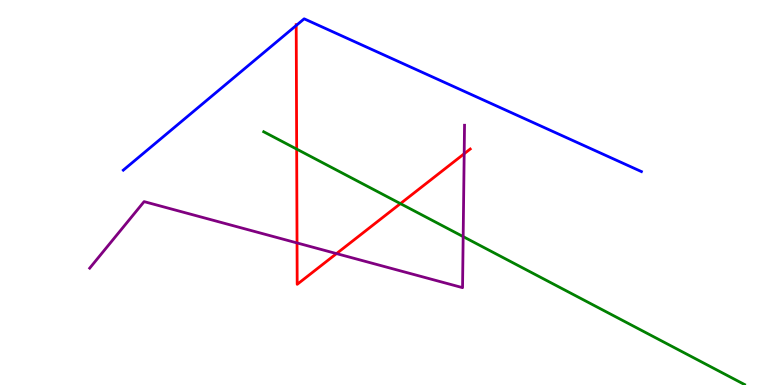[{'lines': ['blue', 'red'], 'intersections': [{'x': 3.82, 'y': 9.34}]}, {'lines': ['green', 'red'], 'intersections': [{'x': 3.83, 'y': 6.13}, {'x': 5.17, 'y': 4.71}]}, {'lines': ['purple', 'red'], 'intersections': [{'x': 3.83, 'y': 3.69}, {'x': 4.34, 'y': 3.41}, {'x': 5.99, 'y': 6.01}]}, {'lines': ['blue', 'green'], 'intersections': []}, {'lines': ['blue', 'purple'], 'intersections': []}, {'lines': ['green', 'purple'], 'intersections': [{'x': 5.98, 'y': 3.85}]}]